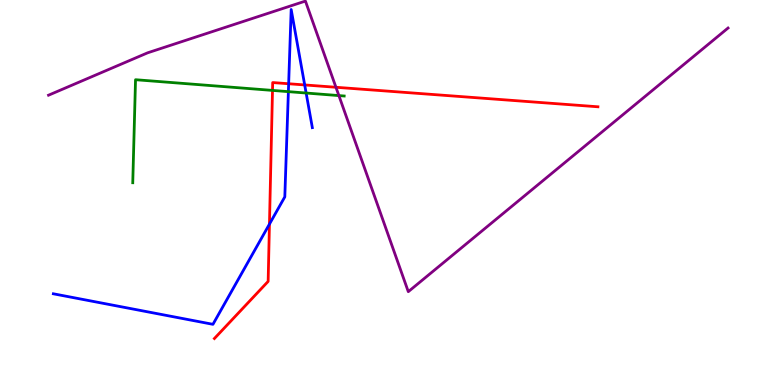[{'lines': ['blue', 'red'], 'intersections': [{'x': 3.48, 'y': 4.18}, {'x': 3.72, 'y': 7.82}, {'x': 3.93, 'y': 7.79}]}, {'lines': ['green', 'red'], 'intersections': [{'x': 3.52, 'y': 7.65}]}, {'lines': ['purple', 'red'], 'intersections': [{'x': 4.33, 'y': 7.73}]}, {'lines': ['blue', 'green'], 'intersections': [{'x': 3.72, 'y': 7.62}, {'x': 3.95, 'y': 7.58}]}, {'lines': ['blue', 'purple'], 'intersections': []}, {'lines': ['green', 'purple'], 'intersections': [{'x': 4.37, 'y': 7.52}]}]